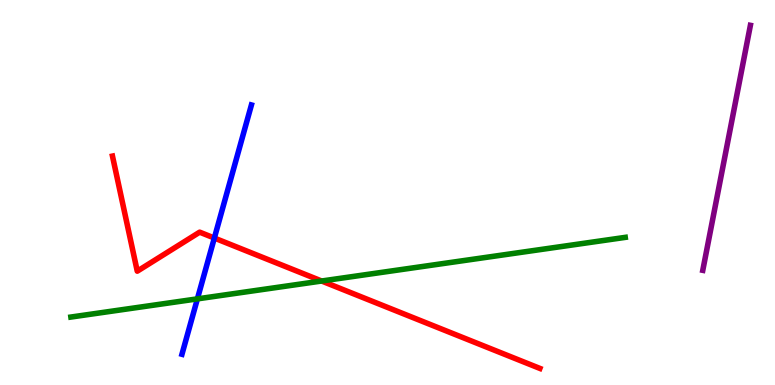[{'lines': ['blue', 'red'], 'intersections': [{'x': 2.77, 'y': 3.82}]}, {'lines': ['green', 'red'], 'intersections': [{'x': 4.15, 'y': 2.7}]}, {'lines': ['purple', 'red'], 'intersections': []}, {'lines': ['blue', 'green'], 'intersections': [{'x': 2.55, 'y': 2.24}]}, {'lines': ['blue', 'purple'], 'intersections': []}, {'lines': ['green', 'purple'], 'intersections': []}]